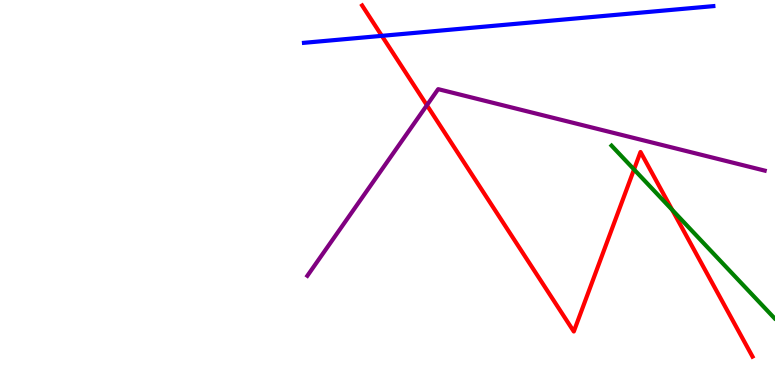[{'lines': ['blue', 'red'], 'intersections': [{'x': 4.93, 'y': 9.07}]}, {'lines': ['green', 'red'], 'intersections': [{'x': 8.18, 'y': 5.6}, {'x': 8.67, 'y': 4.55}]}, {'lines': ['purple', 'red'], 'intersections': [{'x': 5.51, 'y': 7.27}]}, {'lines': ['blue', 'green'], 'intersections': []}, {'lines': ['blue', 'purple'], 'intersections': []}, {'lines': ['green', 'purple'], 'intersections': []}]